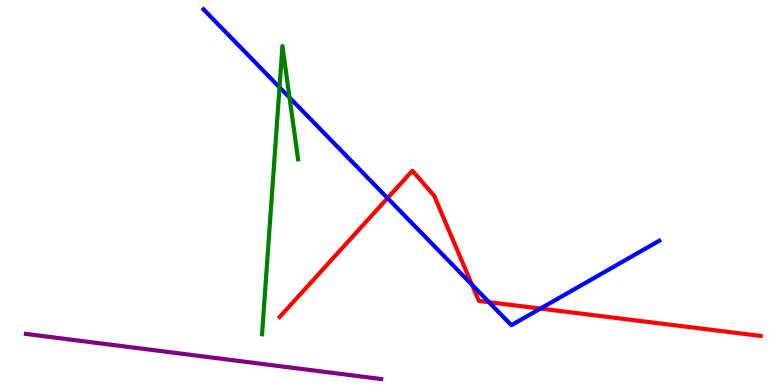[{'lines': ['blue', 'red'], 'intersections': [{'x': 5.0, 'y': 4.85}, {'x': 6.09, 'y': 2.6}, {'x': 6.31, 'y': 2.15}, {'x': 6.97, 'y': 1.99}]}, {'lines': ['green', 'red'], 'intersections': []}, {'lines': ['purple', 'red'], 'intersections': []}, {'lines': ['blue', 'green'], 'intersections': [{'x': 3.61, 'y': 7.73}, {'x': 3.74, 'y': 7.47}]}, {'lines': ['blue', 'purple'], 'intersections': []}, {'lines': ['green', 'purple'], 'intersections': []}]